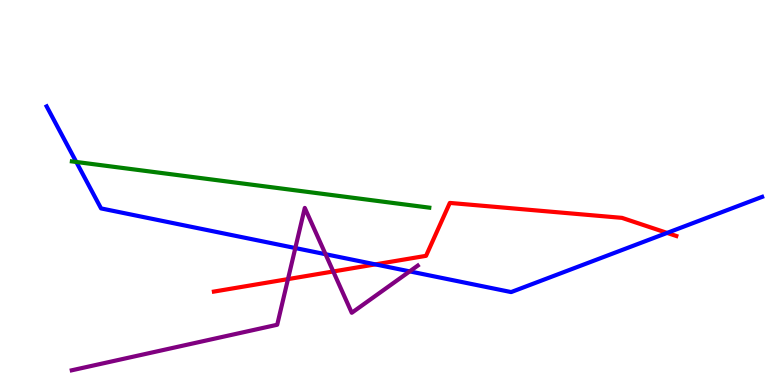[{'lines': ['blue', 'red'], 'intersections': [{'x': 4.84, 'y': 3.13}, {'x': 8.61, 'y': 3.95}]}, {'lines': ['green', 'red'], 'intersections': []}, {'lines': ['purple', 'red'], 'intersections': [{'x': 3.72, 'y': 2.75}, {'x': 4.3, 'y': 2.95}]}, {'lines': ['blue', 'green'], 'intersections': [{'x': 0.984, 'y': 5.79}]}, {'lines': ['blue', 'purple'], 'intersections': [{'x': 3.81, 'y': 3.56}, {'x': 4.2, 'y': 3.4}, {'x': 5.29, 'y': 2.95}]}, {'lines': ['green', 'purple'], 'intersections': []}]